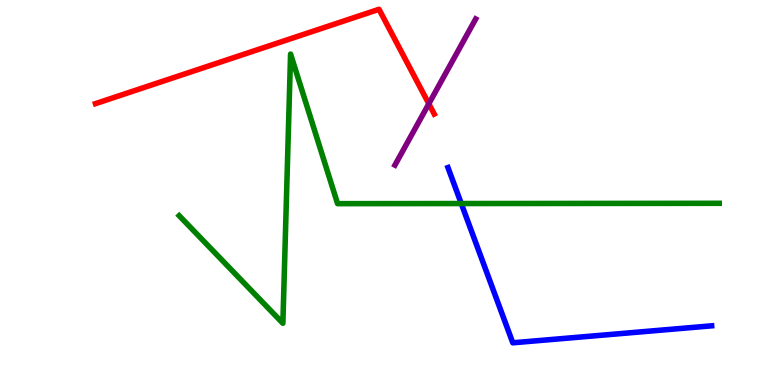[{'lines': ['blue', 'red'], 'intersections': []}, {'lines': ['green', 'red'], 'intersections': []}, {'lines': ['purple', 'red'], 'intersections': [{'x': 5.53, 'y': 7.3}]}, {'lines': ['blue', 'green'], 'intersections': [{'x': 5.95, 'y': 4.71}]}, {'lines': ['blue', 'purple'], 'intersections': []}, {'lines': ['green', 'purple'], 'intersections': []}]